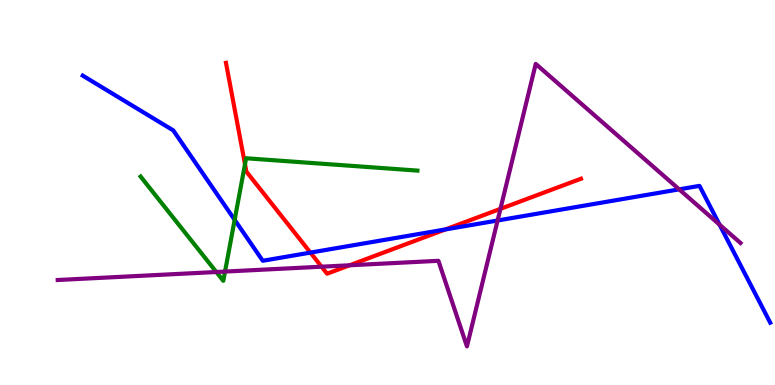[{'lines': ['blue', 'red'], 'intersections': [{'x': 4.01, 'y': 3.44}, {'x': 5.75, 'y': 4.04}]}, {'lines': ['green', 'red'], 'intersections': [{'x': 3.16, 'y': 5.73}]}, {'lines': ['purple', 'red'], 'intersections': [{'x': 4.15, 'y': 3.07}, {'x': 4.51, 'y': 3.11}, {'x': 6.46, 'y': 4.58}]}, {'lines': ['blue', 'green'], 'intersections': [{'x': 3.03, 'y': 4.29}]}, {'lines': ['blue', 'purple'], 'intersections': [{'x': 6.42, 'y': 4.27}, {'x': 8.76, 'y': 5.08}, {'x': 9.28, 'y': 4.16}]}, {'lines': ['green', 'purple'], 'intersections': [{'x': 2.79, 'y': 2.93}, {'x': 2.9, 'y': 2.95}]}]